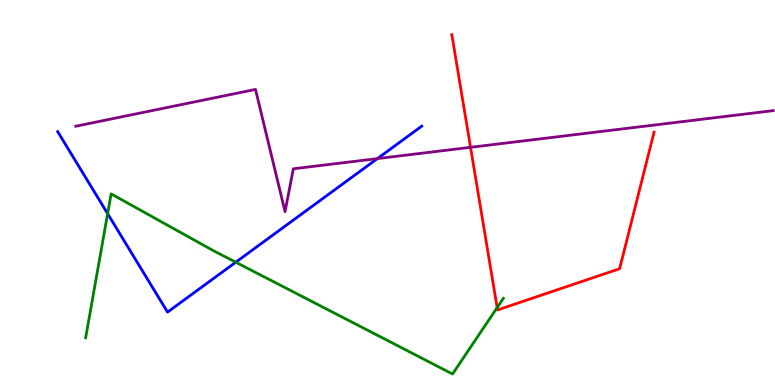[{'lines': ['blue', 'red'], 'intersections': []}, {'lines': ['green', 'red'], 'intersections': [{'x': 6.41, 'y': 2.01}]}, {'lines': ['purple', 'red'], 'intersections': [{'x': 6.07, 'y': 6.17}]}, {'lines': ['blue', 'green'], 'intersections': [{'x': 1.39, 'y': 4.45}, {'x': 3.04, 'y': 3.19}]}, {'lines': ['blue', 'purple'], 'intersections': [{'x': 4.87, 'y': 5.88}]}, {'lines': ['green', 'purple'], 'intersections': []}]